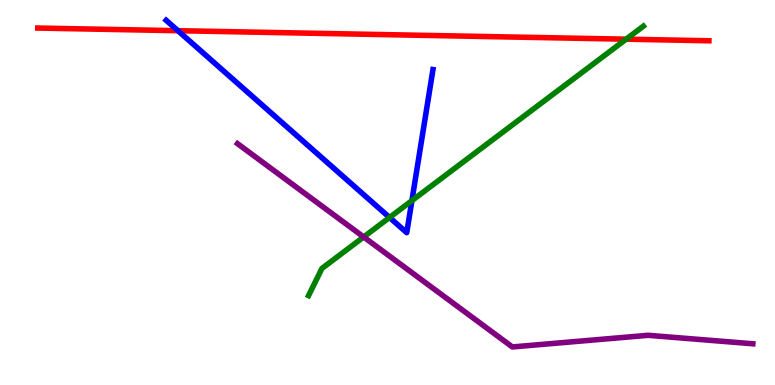[{'lines': ['blue', 'red'], 'intersections': [{'x': 2.3, 'y': 9.2}]}, {'lines': ['green', 'red'], 'intersections': [{'x': 8.08, 'y': 8.98}]}, {'lines': ['purple', 'red'], 'intersections': []}, {'lines': ['blue', 'green'], 'intersections': [{'x': 5.03, 'y': 4.35}, {'x': 5.31, 'y': 4.79}]}, {'lines': ['blue', 'purple'], 'intersections': []}, {'lines': ['green', 'purple'], 'intersections': [{'x': 4.69, 'y': 3.84}]}]